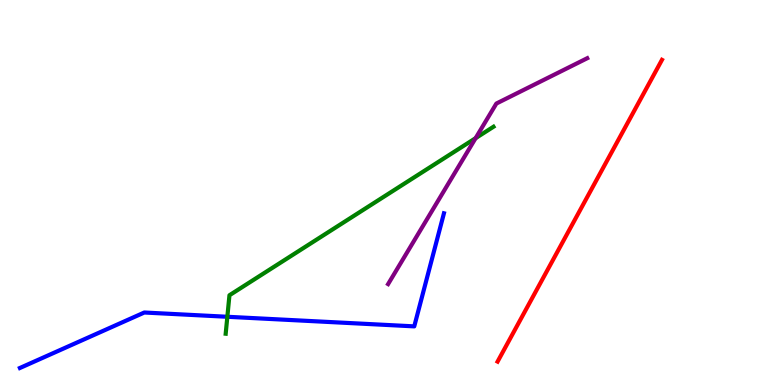[{'lines': ['blue', 'red'], 'intersections': []}, {'lines': ['green', 'red'], 'intersections': []}, {'lines': ['purple', 'red'], 'intersections': []}, {'lines': ['blue', 'green'], 'intersections': [{'x': 2.93, 'y': 1.77}]}, {'lines': ['blue', 'purple'], 'intersections': []}, {'lines': ['green', 'purple'], 'intersections': [{'x': 6.14, 'y': 6.41}]}]